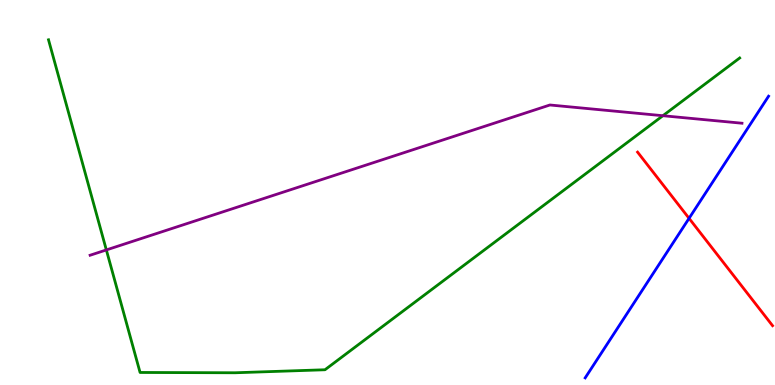[{'lines': ['blue', 'red'], 'intersections': [{'x': 8.89, 'y': 4.33}]}, {'lines': ['green', 'red'], 'intersections': []}, {'lines': ['purple', 'red'], 'intersections': []}, {'lines': ['blue', 'green'], 'intersections': []}, {'lines': ['blue', 'purple'], 'intersections': []}, {'lines': ['green', 'purple'], 'intersections': [{'x': 1.37, 'y': 3.51}, {'x': 8.55, 'y': 6.99}]}]